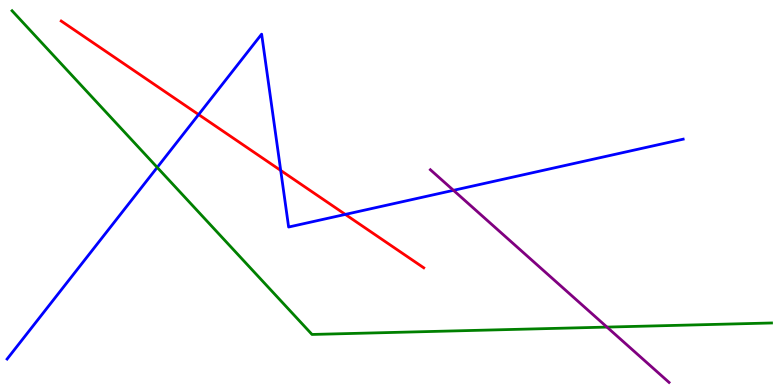[{'lines': ['blue', 'red'], 'intersections': [{'x': 2.56, 'y': 7.02}, {'x': 3.62, 'y': 5.57}, {'x': 4.46, 'y': 4.43}]}, {'lines': ['green', 'red'], 'intersections': []}, {'lines': ['purple', 'red'], 'intersections': []}, {'lines': ['blue', 'green'], 'intersections': [{'x': 2.03, 'y': 5.65}]}, {'lines': ['blue', 'purple'], 'intersections': [{'x': 5.85, 'y': 5.06}]}, {'lines': ['green', 'purple'], 'intersections': [{'x': 7.83, 'y': 1.5}]}]